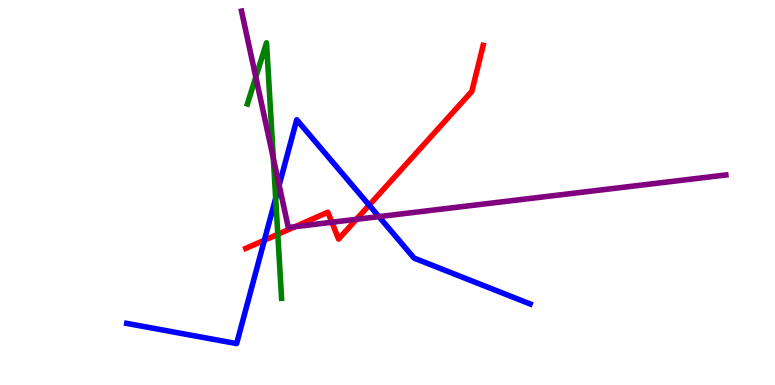[{'lines': ['blue', 'red'], 'intersections': [{'x': 3.41, 'y': 3.76}, {'x': 4.76, 'y': 4.67}]}, {'lines': ['green', 'red'], 'intersections': [{'x': 3.58, 'y': 3.91}]}, {'lines': ['purple', 'red'], 'intersections': [{'x': 3.81, 'y': 4.11}, {'x': 4.28, 'y': 4.23}, {'x': 4.6, 'y': 4.3}]}, {'lines': ['blue', 'green'], 'intersections': [{'x': 3.56, 'y': 4.85}]}, {'lines': ['blue', 'purple'], 'intersections': [{'x': 3.6, 'y': 5.19}, {'x': 4.89, 'y': 4.37}]}, {'lines': ['green', 'purple'], 'intersections': [{'x': 3.3, 'y': 8.0}, {'x': 3.53, 'y': 5.89}]}]